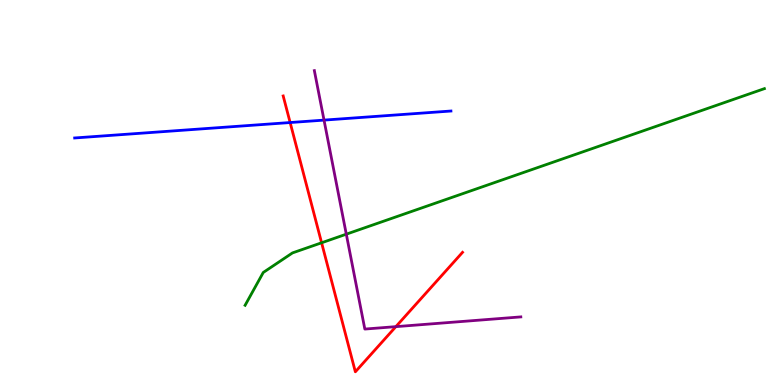[{'lines': ['blue', 'red'], 'intersections': [{'x': 3.74, 'y': 6.82}]}, {'lines': ['green', 'red'], 'intersections': [{'x': 4.15, 'y': 3.69}]}, {'lines': ['purple', 'red'], 'intersections': [{'x': 5.11, 'y': 1.52}]}, {'lines': ['blue', 'green'], 'intersections': []}, {'lines': ['blue', 'purple'], 'intersections': [{'x': 4.18, 'y': 6.88}]}, {'lines': ['green', 'purple'], 'intersections': [{'x': 4.47, 'y': 3.92}]}]